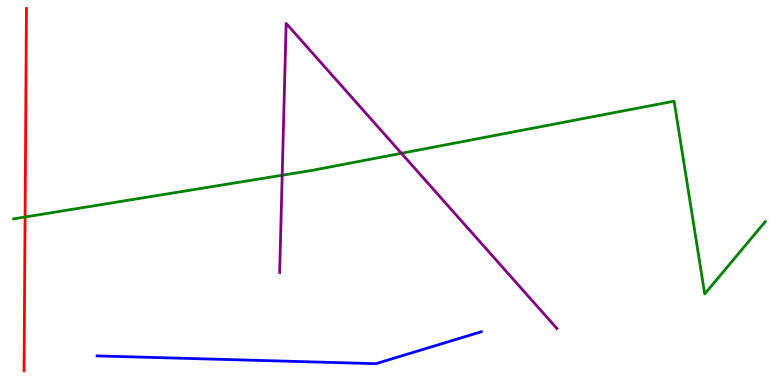[{'lines': ['blue', 'red'], 'intersections': []}, {'lines': ['green', 'red'], 'intersections': [{'x': 0.324, 'y': 4.36}]}, {'lines': ['purple', 'red'], 'intersections': []}, {'lines': ['blue', 'green'], 'intersections': []}, {'lines': ['blue', 'purple'], 'intersections': []}, {'lines': ['green', 'purple'], 'intersections': [{'x': 3.64, 'y': 5.45}, {'x': 5.18, 'y': 6.02}]}]